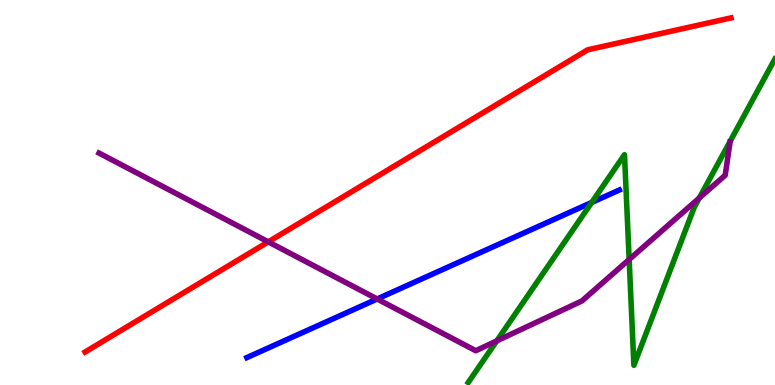[{'lines': ['blue', 'red'], 'intersections': []}, {'lines': ['green', 'red'], 'intersections': []}, {'lines': ['purple', 'red'], 'intersections': [{'x': 3.46, 'y': 3.72}]}, {'lines': ['blue', 'green'], 'intersections': [{'x': 7.64, 'y': 4.74}]}, {'lines': ['blue', 'purple'], 'intersections': [{'x': 4.87, 'y': 2.23}]}, {'lines': ['green', 'purple'], 'intersections': [{'x': 6.41, 'y': 1.15}, {'x': 8.12, 'y': 3.26}, {'x': 9.02, 'y': 4.86}]}]